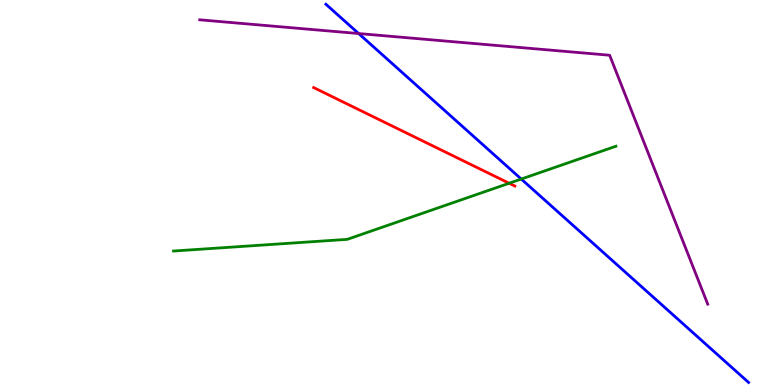[{'lines': ['blue', 'red'], 'intersections': []}, {'lines': ['green', 'red'], 'intersections': [{'x': 6.57, 'y': 5.24}]}, {'lines': ['purple', 'red'], 'intersections': []}, {'lines': ['blue', 'green'], 'intersections': [{'x': 6.73, 'y': 5.35}]}, {'lines': ['blue', 'purple'], 'intersections': [{'x': 4.63, 'y': 9.13}]}, {'lines': ['green', 'purple'], 'intersections': []}]